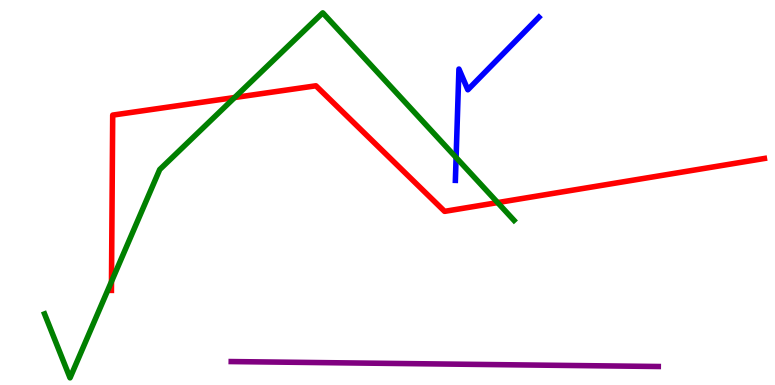[{'lines': ['blue', 'red'], 'intersections': []}, {'lines': ['green', 'red'], 'intersections': [{'x': 1.44, 'y': 2.69}, {'x': 3.03, 'y': 7.47}, {'x': 6.42, 'y': 4.74}]}, {'lines': ['purple', 'red'], 'intersections': []}, {'lines': ['blue', 'green'], 'intersections': [{'x': 5.89, 'y': 5.91}]}, {'lines': ['blue', 'purple'], 'intersections': []}, {'lines': ['green', 'purple'], 'intersections': []}]